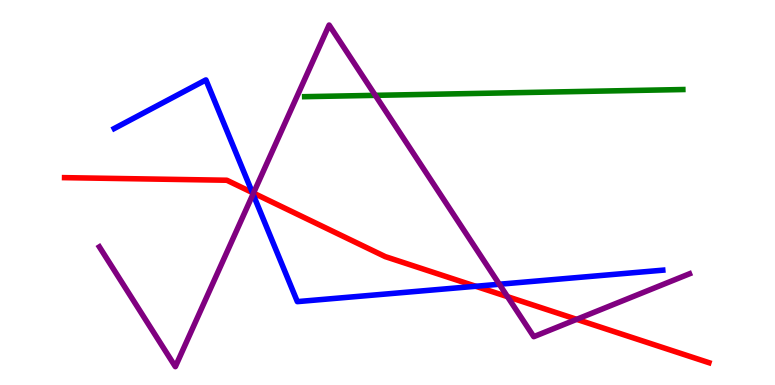[{'lines': ['blue', 'red'], 'intersections': [{'x': 3.26, 'y': 5.0}, {'x': 6.14, 'y': 2.56}]}, {'lines': ['green', 'red'], 'intersections': []}, {'lines': ['purple', 'red'], 'intersections': [{'x': 3.27, 'y': 4.98}, {'x': 6.55, 'y': 2.29}, {'x': 7.44, 'y': 1.71}]}, {'lines': ['blue', 'green'], 'intersections': []}, {'lines': ['blue', 'purple'], 'intersections': [{'x': 3.26, 'y': 4.96}, {'x': 6.44, 'y': 2.62}]}, {'lines': ['green', 'purple'], 'intersections': [{'x': 4.84, 'y': 7.52}]}]